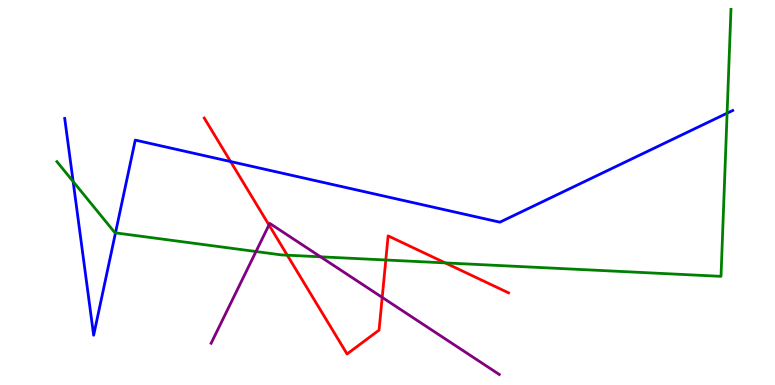[{'lines': ['blue', 'red'], 'intersections': [{'x': 2.98, 'y': 5.8}]}, {'lines': ['green', 'red'], 'intersections': [{'x': 3.71, 'y': 3.37}, {'x': 4.98, 'y': 3.25}, {'x': 5.74, 'y': 3.17}]}, {'lines': ['purple', 'red'], 'intersections': [{'x': 3.47, 'y': 4.16}, {'x': 4.93, 'y': 2.28}]}, {'lines': ['blue', 'green'], 'intersections': [{'x': 0.944, 'y': 5.29}, {'x': 1.49, 'y': 3.95}, {'x': 9.38, 'y': 7.06}]}, {'lines': ['blue', 'purple'], 'intersections': []}, {'lines': ['green', 'purple'], 'intersections': [{'x': 3.3, 'y': 3.47}, {'x': 4.14, 'y': 3.33}]}]